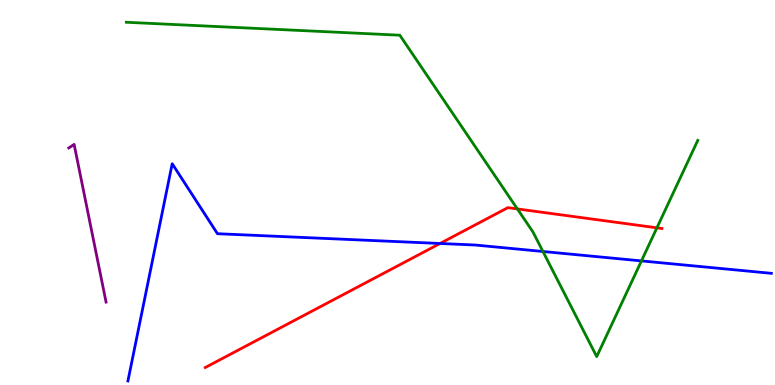[{'lines': ['blue', 'red'], 'intersections': [{'x': 5.68, 'y': 3.68}]}, {'lines': ['green', 'red'], 'intersections': [{'x': 6.68, 'y': 4.57}, {'x': 8.48, 'y': 4.08}]}, {'lines': ['purple', 'red'], 'intersections': []}, {'lines': ['blue', 'green'], 'intersections': [{'x': 7.01, 'y': 3.47}, {'x': 8.28, 'y': 3.22}]}, {'lines': ['blue', 'purple'], 'intersections': []}, {'lines': ['green', 'purple'], 'intersections': []}]